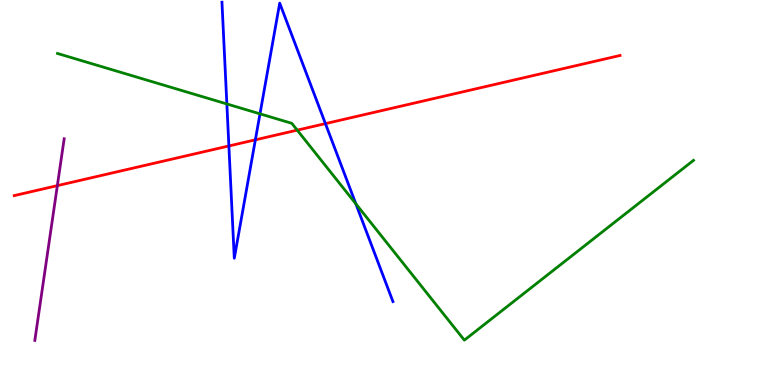[{'lines': ['blue', 'red'], 'intersections': [{'x': 2.95, 'y': 6.21}, {'x': 3.3, 'y': 6.37}, {'x': 4.2, 'y': 6.79}]}, {'lines': ['green', 'red'], 'intersections': [{'x': 3.84, 'y': 6.62}]}, {'lines': ['purple', 'red'], 'intersections': [{'x': 0.74, 'y': 5.18}]}, {'lines': ['blue', 'green'], 'intersections': [{'x': 2.93, 'y': 7.3}, {'x': 3.35, 'y': 7.04}, {'x': 4.59, 'y': 4.71}]}, {'lines': ['blue', 'purple'], 'intersections': []}, {'lines': ['green', 'purple'], 'intersections': []}]